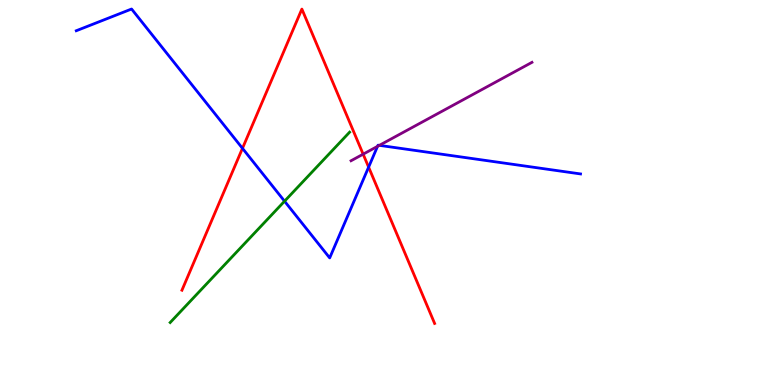[{'lines': ['blue', 'red'], 'intersections': [{'x': 3.13, 'y': 6.15}, {'x': 4.76, 'y': 5.66}]}, {'lines': ['green', 'red'], 'intersections': []}, {'lines': ['purple', 'red'], 'intersections': [{'x': 4.69, 'y': 6.0}]}, {'lines': ['blue', 'green'], 'intersections': [{'x': 3.67, 'y': 4.77}]}, {'lines': ['blue', 'purple'], 'intersections': [{'x': 4.87, 'y': 6.2}, {'x': 4.89, 'y': 6.22}]}, {'lines': ['green', 'purple'], 'intersections': []}]